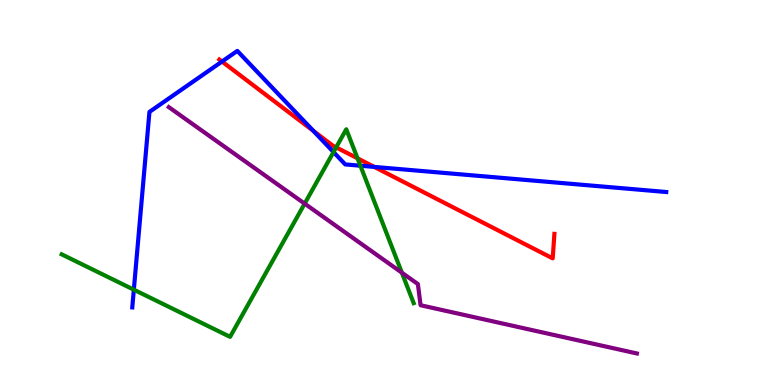[{'lines': ['blue', 'red'], 'intersections': [{'x': 2.86, 'y': 8.4}, {'x': 4.04, 'y': 6.6}, {'x': 4.83, 'y': 5.66}]}, {'lines': ['green', 'red'], 'intersections': [{'x': 4.34, 'y': 6.17}, {'x': 4.61, 'y': 5.89}]}, {'lines': ['purple', 'red'], 'intersections': []}, {'lines': ['blue', 'green'], 'intersections': [{'x': 1.73, 'y': 2.48}, {'x': 4.3, 'y': 6.05}, {'x': 4.65, 'y': 5.7}]}, {'lines': ['blue', 'purple'], 'intersections': []}, {'lines': ['green', 'purple'], 'intersections': [{'x': 3.93, 'y': 4.71}, {'x': 5.19, 'y': 2.92}]}]